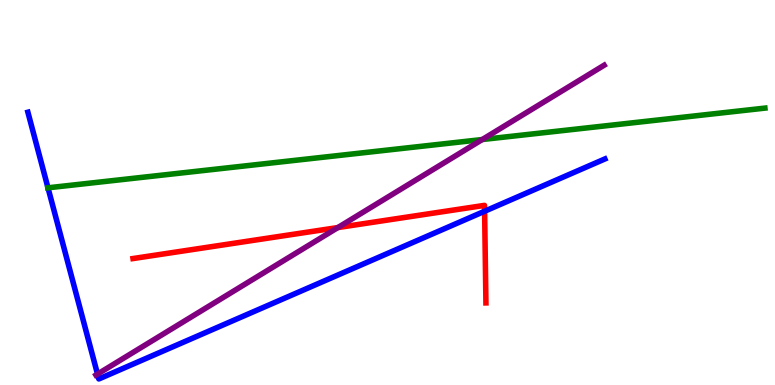[{'lines': ['blue', 'red'], 'intersections': [{'x': 6.25, 'y': 4.51}]}, {'lines': ['green', 'red'], 'intersections': []}, {'lines': ['purple', 'red'], 'intersections': [{'x': 4.36, 'y': 4.09}]}, {'lines': ['blue', 'green'], 'intersections': [{'x': 0.619, 'y': 5.12}]}, {'lines': ['blue', 'purple'], 'intersections': [{'x': 1.26, 'y': 0.283}]}, {'lines': ['green', 'purple'], 'intersections': [{'x': 6.22, 'y': 6.38}]}]